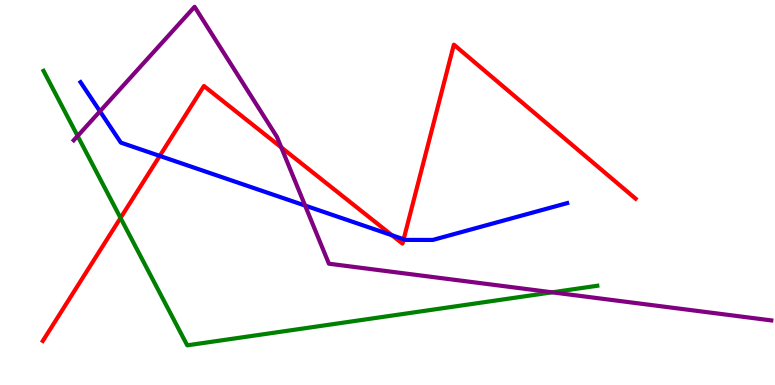[{'lines': ['blue', 'red'], 'intersections': [{'x': 2.06, 'y': 5.95}, {'x': 5.06, 'y': 3.89}, {'x': 5.21, 'y': 3.79}]}, {'lines': ['green', 'red'], 'intersections': [{'x': 1.56, 'y': 4.34}]}, {'lines': ['purple', 'red'], 'intersections': [{'x': 3.63, 'y': 6.17}]}, {'lines': ['blue', 'green'], 'intersections': []}, {'lines': ['blue', 'purple'], 'intersections': [{'x': 1.29, 'y': 7.11}, {'x': 3.94, 'y': 4.66}]}, {'lines': ['green', 'purple'], 'intersections': [{'x': 1.0, 'y': 6.47}, {'x': 7.12, 'y': 2.41}]}]